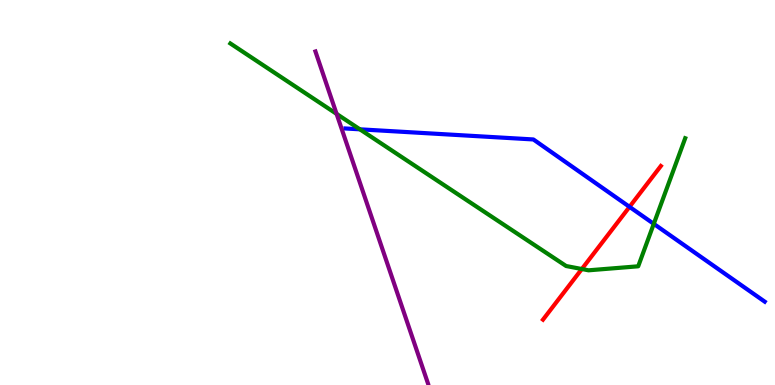[{'lines': ['blue', 'red'], 'intersections': [{'x': 8.12, 'y': 4.63}]}, {'lines': ['green', 'red'], 'intersections': [{'x': 7.51, 'y': 3.01}]}, {'lines': ['purple', 'red'], 'intersections': []}, {'lines': ['blue', 'green'], 'intersections': [{'x': 4.64, 'y': 6.64}, {'x': 8.44, 'y': 4.19}]}, {'lines': ['blue', 'purple'], 'intersections': []}, {'lines': ['green', 'purple'], 'intersections': [{'x': 4.34, 'y': 7.04}]}]